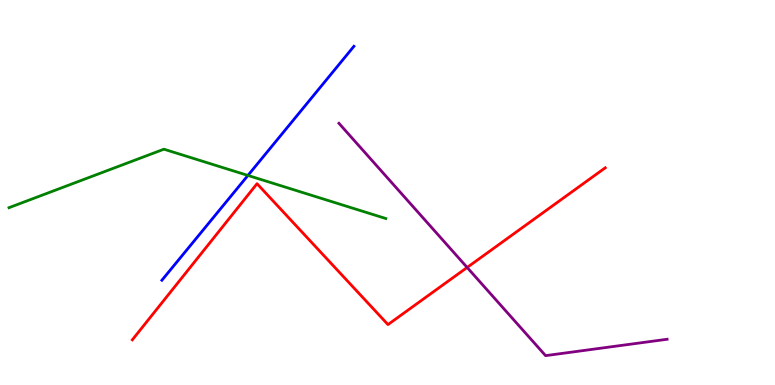[{'lines': ['blue', 'red'], 'intersections': []}, {'lines': ['green', 'red'], 'intersections': []}, {'lines': ['purple', 'red'], 'intersections': [{'x': 6.03, 'y': 3.05}]}, {'lines': ['blue', 'green'], 'intersections': [{'x': 3.2, 'y': 5.44}]}, {'lines': ['blue', 'purple'], 'intersections': []}, {'lines': ['green', 'purple'], 'intersections': []}]